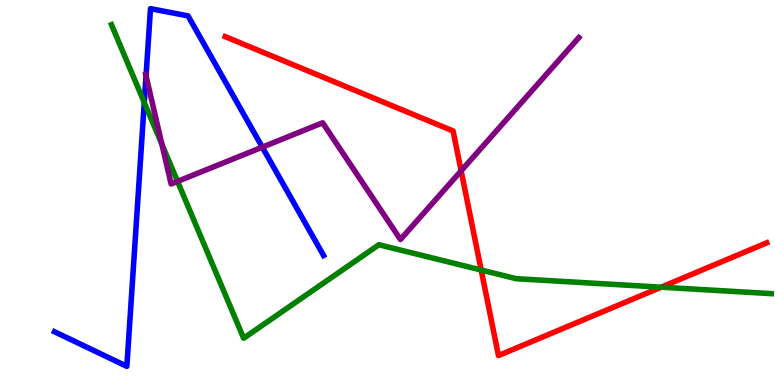[{'lines': ['blue', 'red'], 'intersections': []}, {'lines': ['green', 'red'], 'intersections': [{'x': 6.21, 'y': 2.99}, {'x': 8.53, 'y': 2.54}]}, {'lines': ['purple', 'red'], 'intersections': [{'x': 5.95, 'y': 5.56}]}, {'lines': ['blue', 'green'], 'intersections': [{'x': 1.86, 'y': 7.34}]}, {'lines': ['blue', 'purple'], 'intersections': [{'x': 1.88, 'y': 8.03}, {'x': 3.38, 'y': 6.18}]}, {'lines': ['green', 'purple'], 'intersections': [{'x': 2.09, 'y': 6.25}, {'x': 2.29, 'y': 5.29}]}]